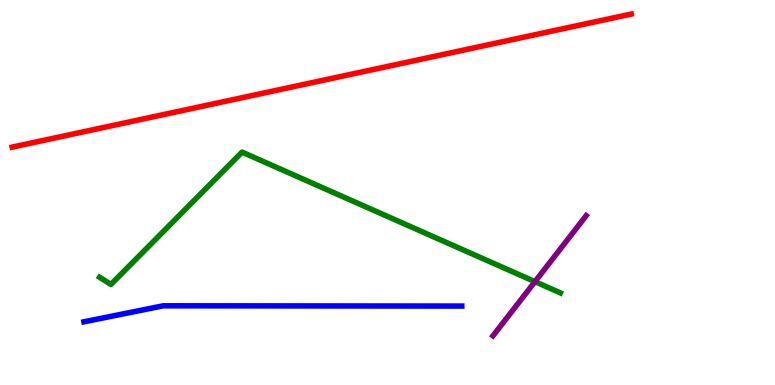[{'lines': ['blue', 'red'], 'intersections': []}, {'lines': ['green', 'red'], 'intersections': []}, {'lines': ['purple', 'red'], 'intersections': []}, {'lines': ['blue', 'green'], 'intersections': []}, {'lines': ['blue', 'purple'], 'intersections': []}, {'lines': ['green', 'purple'], 'intersections': [{'x': 6.9, 'y': 2.68}]}]